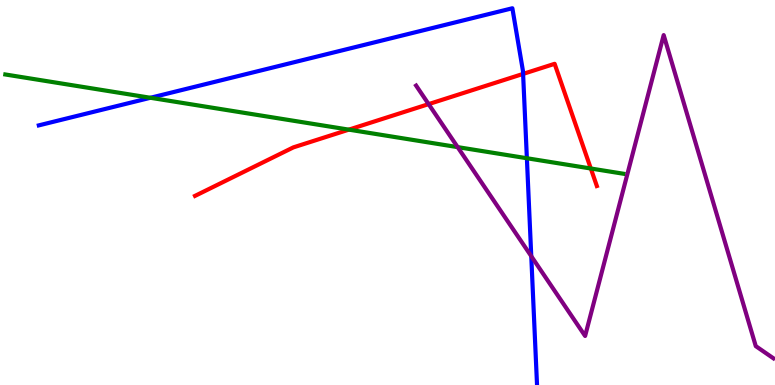[{'lines': ['blue', 'red'], 'intersections': [{'x': 6.75, 'y': 8.08}]}, {'lines': ['green', 'red'], 'intersections': [{'x': 4.5, 'y': 6.63}, {'x': 7.62, 'y': 5.62}]}, {'lines': ['purple', 'red'], 'intersections': [{'x': 5.53, 'y': 7.3}]}, {'lines': ['blue', 'green'], 'intersections': [{'x': 1.94, 'y': 7.46}, {'x': 6.8, 'y': 5.89}]}, {'lines': ['blue', 'purple'], 'intersections': [{'x': 6.86, 'y': 3.35}]}, {'lines': ['green', 'purple'], 'intersections': [{'x': 5.91, 'y': 6.18}]}]